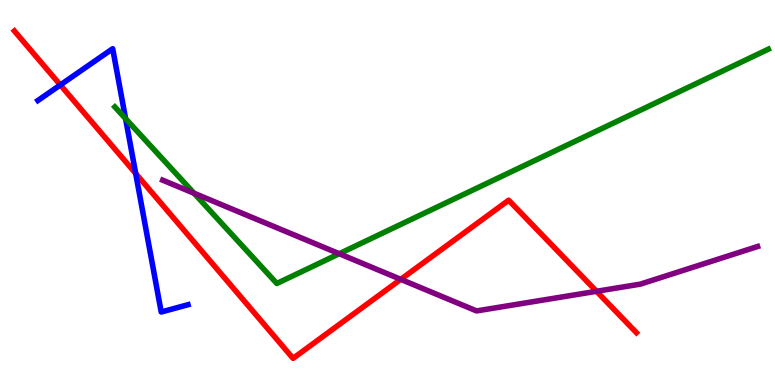[{'lines': ['blue', 'red'], 'intersections': [{'x': 0.778, 'y': 7.79}, {'x': 1.75, 'y': 5.49}]}, {'lines': ['green', 'red'], 'intersections': []}, {'lines': ['purple', 'red'], 'intersections': [{'x': 5.17, 'y': 2.74}, {'x': 7.7, 'y': 2.43}]}, {'lines': ['blue', 'green'], 'intersections': [{'x': 1.62, 'y': 6.92}]}, {'lines': ['blue', 'purple'], 'intersections': []}, {'lines': ['green', 'purple'], 'intersections': [{'x': 2.5, 'y': 4.98}, {'x': 4.38, 'y': 3.41}]}]